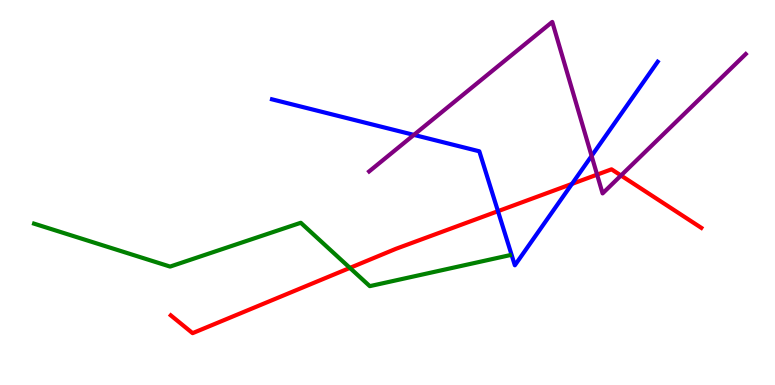[{'lines': ['blue', 'red'], 'intersections': [{'x': 6.43, 'y': 4.51}, {'x': 7.38, 'y': 5.22}]}, {'lines': ['green', 'red'], 'intersections': [{'x': 4.52, 'y': 3.04}]}, {'lines': ['purple', 'red'], 'intersections': [{'x': 7.7, 'y': 5.46}, {'x': 8.01, 'y': 5.44}]}, {'lines': ['blue', 'green'], 'intersections': []}, {'lines': ['blue', 'purple'], 'intersections': [{'x': 5.34, 'y': 6.5}, {'x': 7.63, 'y': 5.95}]}, {'lines': ['green', 'purple'], 'intersections': []}]